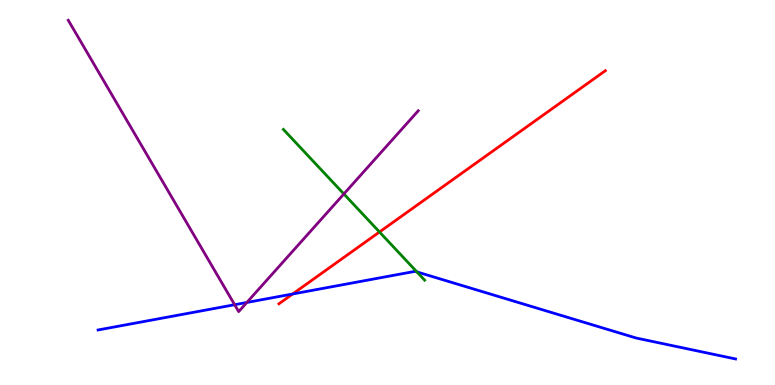[{'lines': ['blue', 'red'], 'intersections': [{'x': 3.78, 'y': 2.36}]}, {'lines': ['green', 'red'], 'intersections': [{'x': 4.9, 'y': 3.97}]}, {'lines': ['purple', 'red'], 'intersections': []}, {'lines': ['blue', 'green'], 'intersections': [{'x': 5.38, 'y': 2.94}]}, {'lines': ['blue', 'purple'], 'intersections': [{'x': 3.03, 'y': 2.09}, {'x': 3.19, 'y': 2.14}]}, {'lines': ['green', 'purple'], 'intersections': [{'x': 4.44, 'y': 4.96}]}]